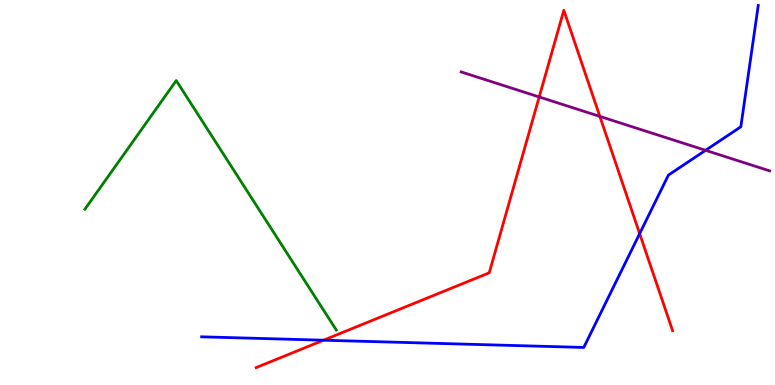[{'lines': ['blue', 'red'], 'intersections': [{'x': 4.17, 'y': 1.16}, {'x': 8.25, 'y': 3.93}]}, {'lines': ['green', 'red'], 'intersections': []}, {'lines': ['purple', 'red'], 'intersections': [{'x': 6.96, 'y': 7.48}, {'x': 7.74, 'y': 6.98}]}, {'lines': ['blue', 'green'], 'intersections': []}, {'lines': ['blue', 'purple'], 'intersections': [{'x': 9.1, 'y': 6.1}]}, {'lines': ['green', 'purple'], 'intersections': []}]